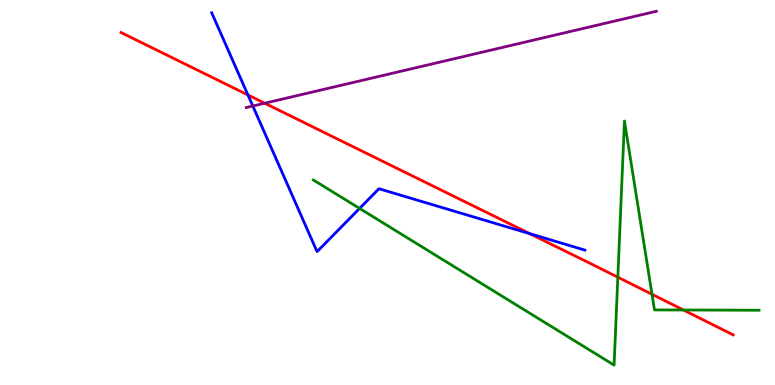[{'lines': ['blue', 'red'], 'intersections': [{'x': 3.2, 'y': 7.53}, {'x': 6.84, 'y': 3.93}]}, {'lines': ['green', 'red'], 'intersections': [{'x': 7.97, 'y': 2.8}, {'x': 8.41, 'y': 2.36}, {'x': 8.82, 'y': 1.95}]}, {'lines': ['purple', 'red'], 'intersections': [{'x': 3.42, 'y': 7.32}]}, {'lines': ['blue', 'green'], 'intersections': [{'x': 4.64, 'y': 4.59}]}, {'lines': ['blue', 'purple'], 'intersections': [{'x': 3.26, 'y': 7.25}]}, {'lines': ['green', 'purple'], 'intersections': []}]